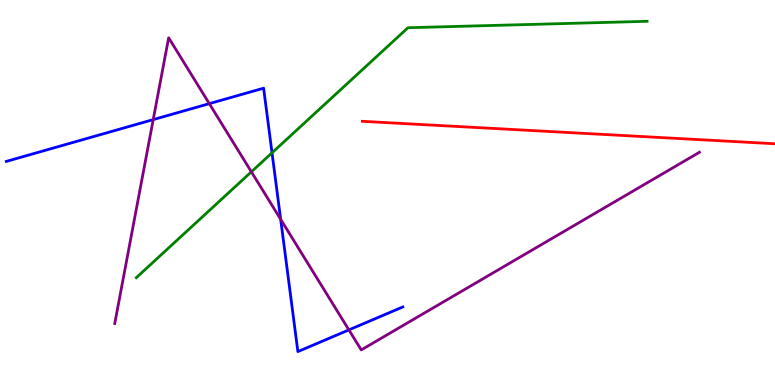[{'lines': ['blue', 'red'], 'intersections': []}, {'lines': ['green', 'red'], 'intersections': []}, {'lines': ['purple', 'red'], 'intersections': []}, {'lines': ['blue', 'green'], 'intersections': [{'x': 3.51, 'y': 6.03}]}, {'lines': ['blue', 'purple'], 'intersections': [{'x': 1.98, 'y': 6.89}, {'x': 2.7, 'y': 7.31}, {'x': 3.62, 'y': 4.3}, {'x': 4.5, 'y': 1.43}]}, {'lines': ['green', 'purple'], 'intersections': [{'x': 3.24, 'y': 5.54}]}]